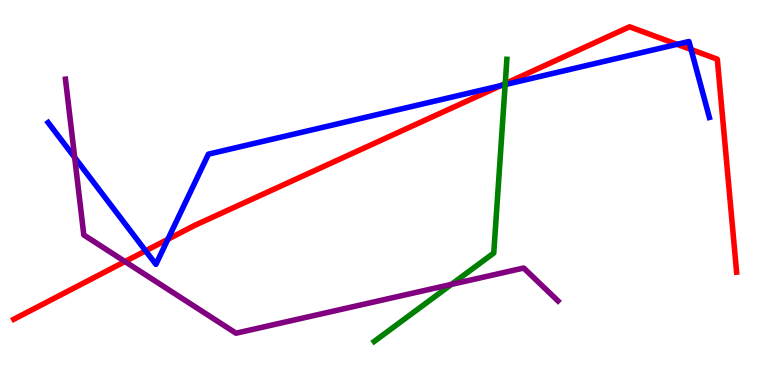[{'lines': ['blue', 'red'], 'intersections': [{'x': 1.88, 'y': 3.48}, {'x': 2.17, 'y': 3.78}, {'x': 6.46, 'y': 7.78}, {'x': 8.74, 'y': 8.85}, {'x': 8.92, 'y': 8.71}]}, {'lines': ['green', 'red'], 'intersections': [{'x': 6.52, 'y': 7.83}]}, {'lines': ['purple', 'red'], 'intersections': [{'x': 1.61, 'y': 3.21}]}, {'lines': ['blue', 'green'], 'intersections': [{'x': 6.52, 'y': 7.8}]}, {'lines': ['blue', 'purple'], 'intersections': [{'x': 0.964, 'y': 5.91}]}, {'lines': ['green', 'purple'], 'intersections': [{'x': 5.82, 'y': 2.61}]}]